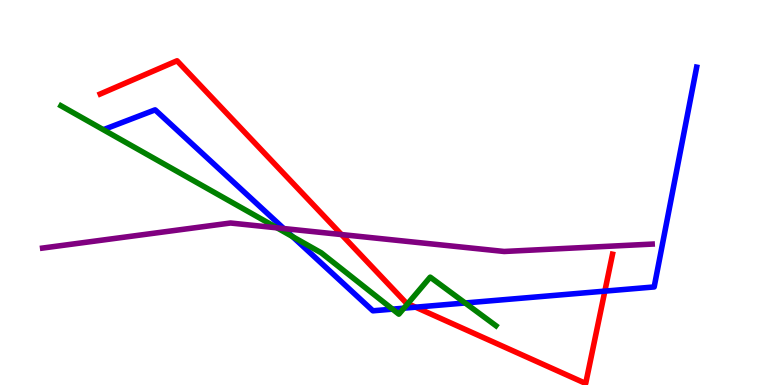[{'lines': ['blue', 'red'], 'intersections': [{'x': 5.36, 'y': 2.02}, {'x': 7.8, 'y': 2.44}]}, {'lines': ['green', 'red'], 'intersections': [{'x': 5.26, 'y': 2.11}]}, {'lines': ['purple', 'red'], 'intersections': [{'x': 4.41, 'y': 3.91}]}, {'lines': ['blue', 'green'], 'intersections': [{'x': 3.77, 'y': 3.86}, {'x': 5.06, 'y': 1.97}, {'x': 5.21, 'y': 2.0}, {'x': 6.0, 'y': 2.13}]}, {'lines': ['blue', 'purple'], 'intersections': [{'x': 3.66, 'y': 4.06}]}, {'lines': ['green', 'purple'], 'intersections': [{'x': 3.57, 'y': 4.08}]}]